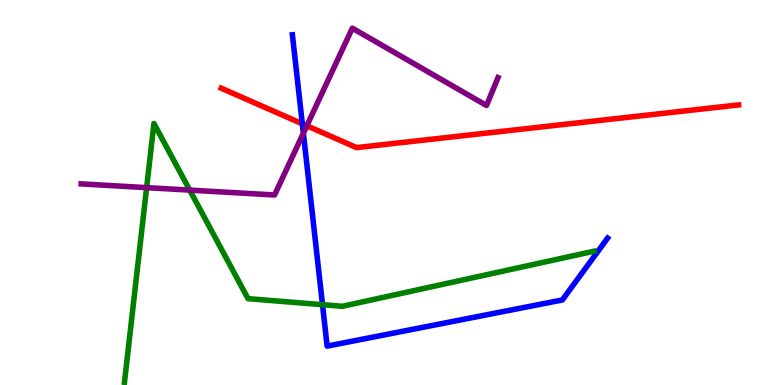[{'lines': ['blue', 'red'], 'intersections': [{'x': 3.9, 'y': 6.78}]}, {'lines': ['green', 'red'], 'intersections': []}, {'lines': ['purple', 'red'], 'intersections': [{'x': 3.96, 'y': 6.73}]}, {'lines': ['blue', 'green'], 'intersections': [{'x': 4.16, 'y': 2.09}]}, {'lines': ['blue', 'purple'], 'intersections': [{'x': 3.91, 'y': 6.54}]}, {'lines': ['green', 'purple'], 'intersections': [{'x': 1.89, 'y': 5.13}, {'x': 2.45, 'y': 5.06}]}]